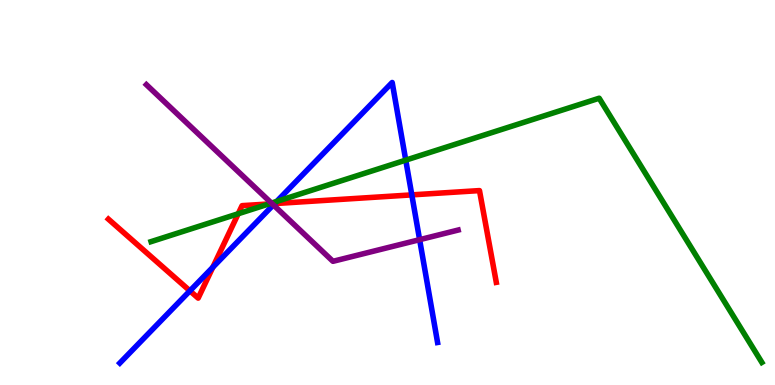[{'lines': ['blue', 'red'], 'intersections': [{'x': 2.45, 'y': 2.45}, {'x': 2.75, 'y': 3.06}, {'x': 3.54, 'y': 4.71}, {'x': 5.31, 'y': 4.94}]}, {'lines': ['green', 'red'], 'intersections': [{'x': 3.07, 'y': 4.45}, {'x': 3.47, 'y': 4.7}]}, {'lines': ['purple', 'red'], 'intersections': [{'x': 3.51, 'y': 4.71}]}, {'lines': ['blue', 'green'], 'intersections': [{'x': 3.57, 'y': 4.77}, {'x': 5.24, 'y': 5.84}]}, {'lines': ['blue', 'purple'], 'intersections': [{'x': 3.53, 'y': 4.68}, {'x': 5.41, 'y': 3.77}]}, {'lines': ['green', 'purple'], 'intersections': [{'x': 3.5, 'y': 4.72}]}]